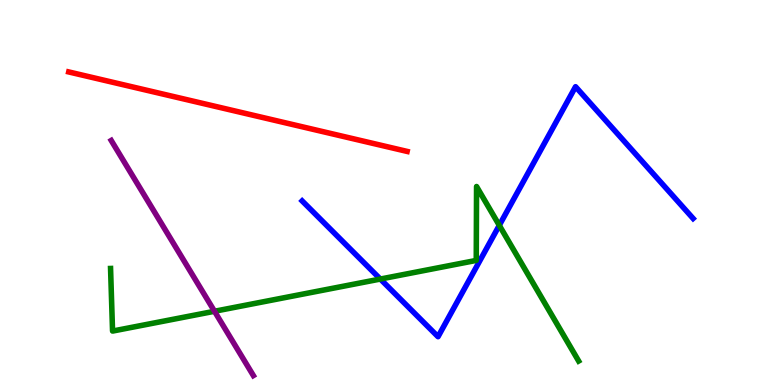[{'lines': ['blue', 'red'], 'intersections': []}, {'lines': ['green', 'red'], 'intersections': []}, {'lines': ['purple', 'red'], 'intersections': []}, {'lines': ['blue', 'green'], 'intersections': [{'x': 4.91, 'y': 2.75}, {'x': 6.44, 'y': 4.15}]}, {'lines': ['blue', 'purple'], 'intersections': []}, {'lines': ['green', 'purple'], 'intersections': [{'x': 2.77, 'y': 1.92}]}]